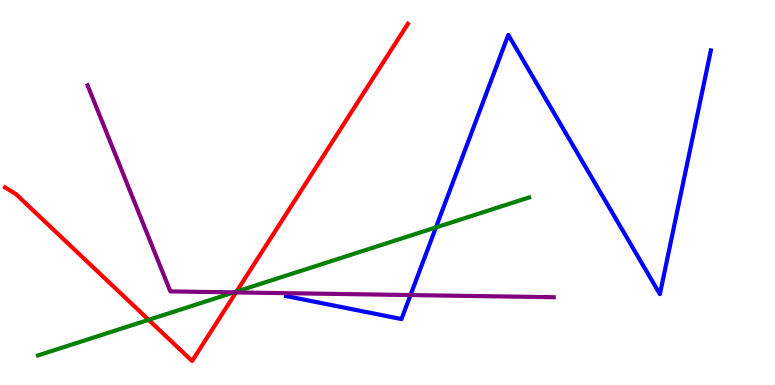[{'lines': ['blue', 'red'], 'intersections': []}, {'lines': ['green', 'red'], 'intersections': [{'x': 1.92, 'y': 1.69}, {'x': 3.05, 'y': 2.43}]}, {'lines': ['purple', 'red'], 'intersections': [{'x': 3.05, 'y': 2.4}]}, {'lines': ['blue', 'green'], 'intersections': [{'x': 5.63, 'y': 4.09}]}, {'lines': ['blue', 'purple'], 'intersections': [{'x': 5.3, 'y': 2.34}]}, {'lines': ['green', 'purple'], 'intersections': [{'x': 3.02, 'y': 2.41}]}]